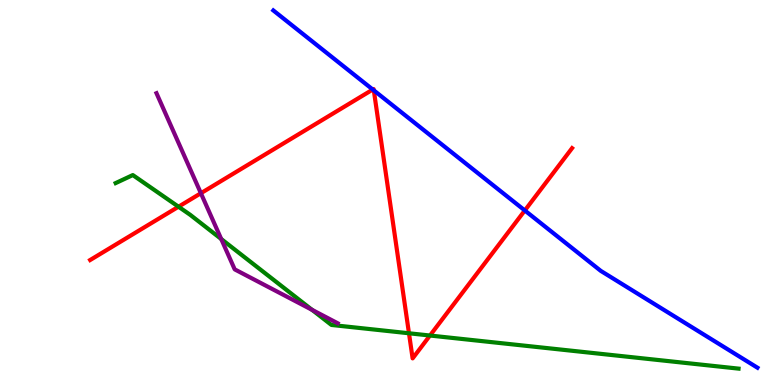[{'lines': ['blue', 'red'], 'intersections': [{'x': 4.81, 'y': 7.67}, {'x': 4.82, 'y': 7.65}, {'x': 6.77, 'y': 4.53}]}, {'lines': ['green', 'red'], 'intersections': [{'x': 2.3, 'y': 4.63}, {'x': 5.28, 'y': 1.34}, {'x': 5.55, 'y': 1.29}]}, {'lines': ['purple', 'red'], 'intersections': [{'x': 2.59, 'y': 4.98}]}, {'lines': ['blue', 'green'], 'intersections': []}, {'lines': ['blue', 'purple'], 'intersections': []}, {'lines': ['green', 'purple'], 'intersections': [{'x': 2.85, 'y': 3.79}, {'x': 4.03, 'y': 1.95}]}]